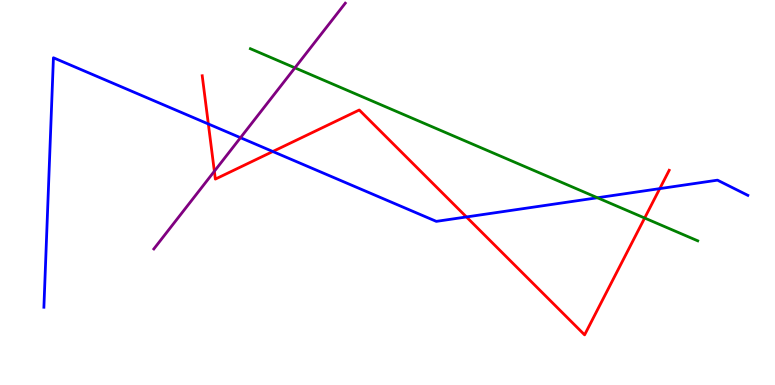[{'lines': ['blue', 'red'], 'intersections': [{'x': 2.69, 'y': 6.78}, {'x': 3.52, 'y': 6.06}, {'x': 6.02, 'y': 4.36}, {'x': 8.51, 'y': 5.1}]}, {'lines': ['green', 'red'], 'intersections': [{'x': 8.32, 'y': 4.34}]}, {'lines': ['purple', 'red'], 'intersections': [{'x': 2.77, 'y': 5.55}]}, {'lines': ['blue', 'green'], 'intersections': [{'x': 7.71, 'y': 4.86}]}, {'lines': ['blue', 'purple'], 'intersections': [{'x': 3.1, 'y': 6.42}]}, {'lines': ['green', 'purple'], 'intersections': [{'x': 3.81, 'y': 8.24}]}]